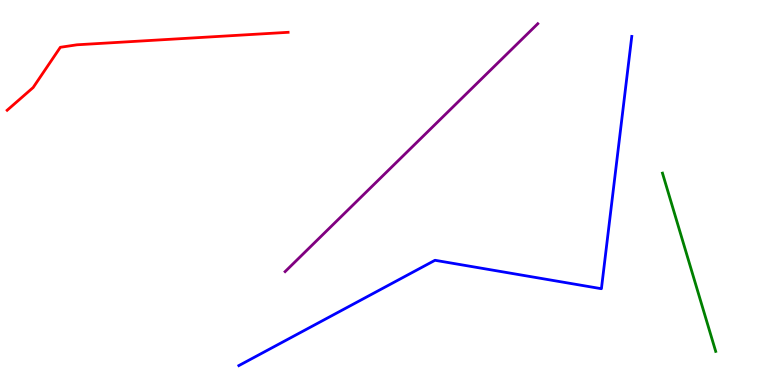[{'lines': ['blue', 'red'], 'intersections': []}, {'lines': ['green', 'red'], 'intersections': []}, {'lines': ['purple', 'red'], 'intersections': []}, {'lines': ['blue', 'green'], 'intersections': []}, {'lines': ['blue', 'purple'], 'intersections': []}, {'lines': ['green', 'purple'], 'intersections': []}]